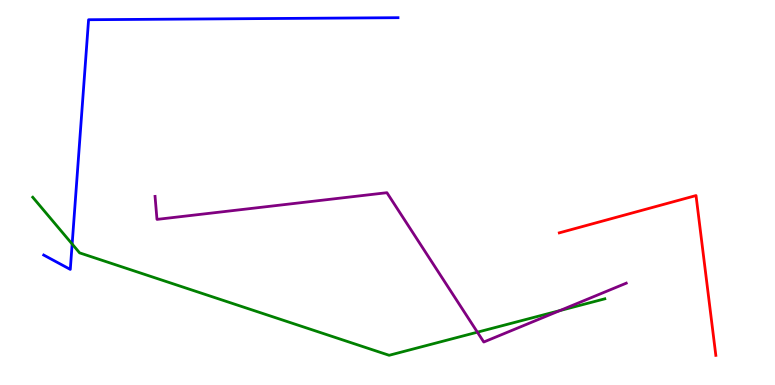[{'lines': ['blue', 'red'], 'intersections': []}, {'lines': ['green', 'red'], 'intersections': []}, {'lines': ['purple', 'red'], 'intersections': []}, {'lines': ['blue', 'green'], 'intersections': [{'x': 0.931, 'y': 3.66}]}, {'lines': ['blue', 'purple'], 'intersections': []}, {'lines': ['green', 'purple'], 'intersections': [{'x': 6.16, 'y': 1.37}, {'x': 7.22, 'y': 1.93}]}]